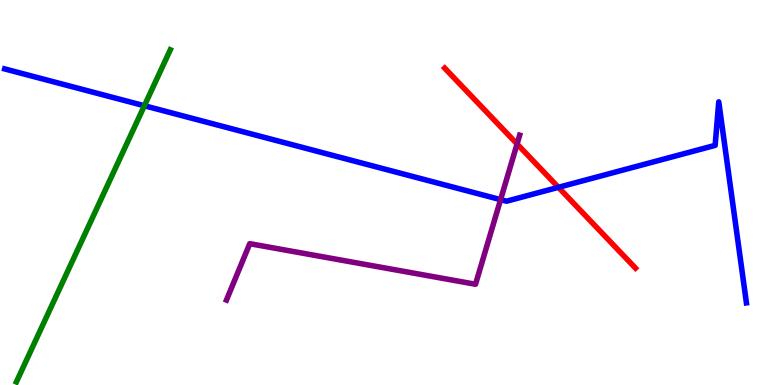[{'lines': ['blue', 'red'], 'intersections': [{'x': 7.21, 'y': 5.13}]}, {'lines': ['green', 'red'], 'intersections': []}, {'lines': ['purple', 'red'], 'intersections': [{'x': 6.67, 'y': 6.26}]}, {'lines': ['blue', 'green'], 'intersections': [{'x': 1.86, 'y': 7.25}]}, {'lines': ['blue', 'purple'], 'intersections': [{'x': 6.46, 'y': 4.81}]}, {'lines': ['green', 'purple'], 'intersections': []}]